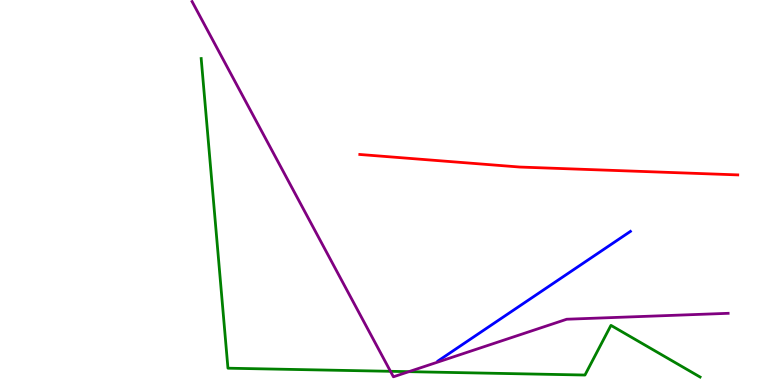[{'lines': ['blue', 'red'], 'intersections': []}, {'lines': ['green', 'red'], 'intersections': []}, {'lines': ['purple', 'red'], 'intersections': []}, {'lines': ['blue', 'green'], 'intersections': []}, {'lines': ['blue', 'purple'], 'intersections': []}, {'lines': ['green', 'purple'], 'intersections': [{'x': 5.04, 'y': 0.356}, {'x': 5.28, 'y': 0.346}]}]